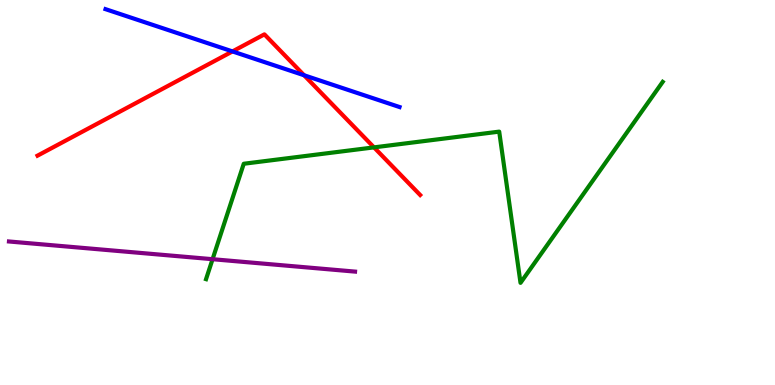[{'lines': ['blue', 'red'], 'intersections': [{'x': 3.0, 'y': 8.66}, {'x': 3.92, 'y': 8.05}]}, {'lines': ['green', 'red'], 'intersections': [{'x': 4.83, 'y': 6.17}]}, {'lines': ['purple', 'red'], 'intersections': []}, {'lines': ['blue', 'green'], 'intersections': []}, {'lines': ['blue', 'purple'], 'intersections': []}, {'lines': ['green', 'purple'], 'intersections': [{'x': 2.74, 'y': 3.27}]}]